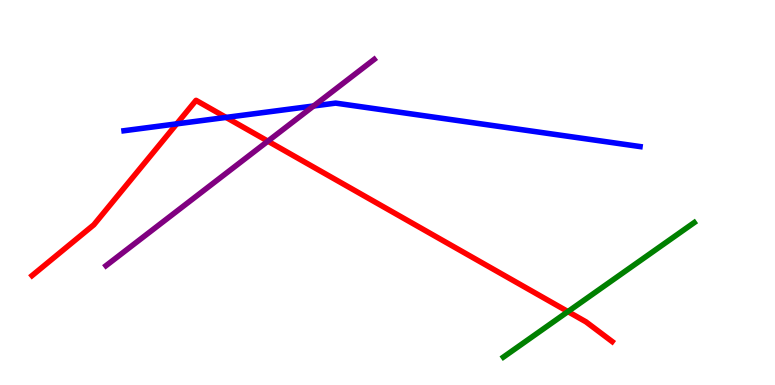[{'lines': ['blue', 'red'], 'intersections': [{'x': 2.28, 'y': 6.78}, {'x': 2.92, 'y': 6.95}]}, {'lines': ['green', 'red'], 'intersections': [{'x': 7.33, 'y': 1.91}]}, {'lines': ['purple', 'red'], 'intersections': [{'x': 3.46, 'y': 6.33}]}, {'lines': ['blue', 'green'], 'intersections': []}, {'lines': ['blue', 'purple'], 'intersections': [{'x': 4.05, 'y': 7.25}]}, {'lines': ['green', 'purple'], 'intersections': []}]